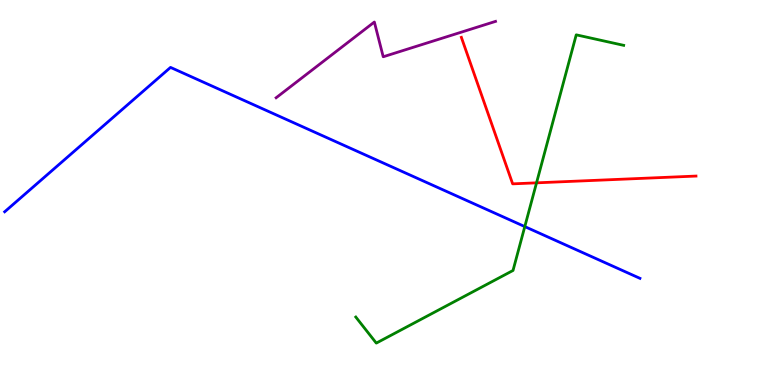[{'lines': ['blue', 'red'], 'intersections': []}, {'lines': ['green', 'red'], 'intersections': [{'x': 6.92, 'y': 5.25}]}, {'lines': ['purple', 'red'], 'intersections': []}, {'lines': ['blue', 'green'], 'intersections': [{'x': 6.77, 'y': 4.11}]}, {'lines': ['blue', 'purple'], 'intersections': []}, {'lines': ['green', 'purple'], 'intersections': []}]